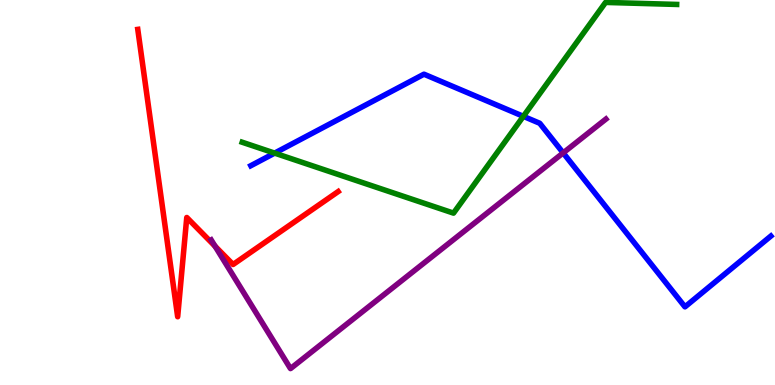[{'lines': ['blue', 'red'], 'intersections': []}, {'lines': ['green', 'red'], 'intersections': []}, {'lines': ['purple', 'red'], 'intersections': [{'x': 2.78, 'y': 3.6}]}, {'lines': ['blue', 'green'], 'intersections': [{'x': 3.54, 'y': 6.02}, {'x': 6.75, 'y': 6.98}]}, {'lines': ['blue', 'purple'], 'intersections': [{'x': 7.27, 'y': 6.03}]}, {'lines': ['green', 'purple'], 'intersections': []}]